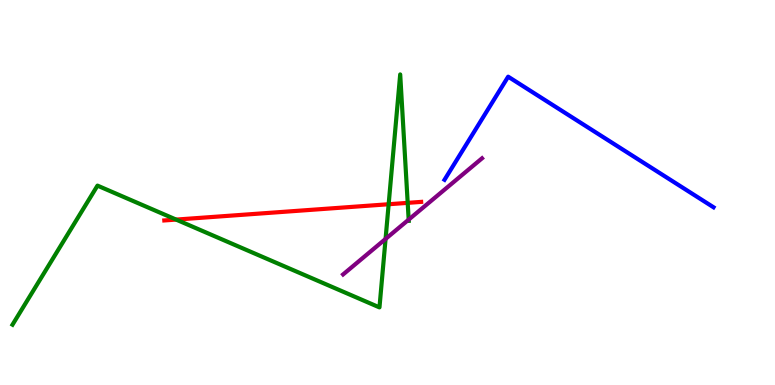[{'lines': ['blue', 'red'], 'intersections': []}, {'lines': ['green', 'red'], 'intersections': [{'x': 2.27, 'y': 4.3}, {'x': 5.01, 'y': 4.7}, {'x': 5.26, 'y': 4.73}]}, {'lines': ['purple', 'red'], 'intersections': []}, {'lines': ['blue', 'green'], 'intersections': []}, {'lines': ['blue', 'purple'], 'intersections': []}, {'lines': ['green', 'purple'], 'intersections': [{'x': 4.98, 'y': 3.79}, {'x': 5.27, 'y': 4.3}]}]